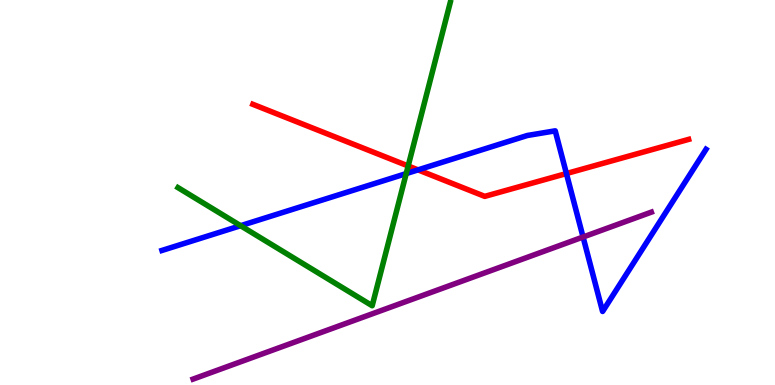[{'lines': ['blue', 'red'], 'intersections': [{'x': 5.39, 'y': 5.59}, {'x': 7.31, 'y': 5.49}]}, {'lines': ['green', 'red'], 'intersections': [{'x': 5.27, 'y': 5.69}]}, {'lines': ['purple', 'red'], 'intersections': []}, {'lines': ['blue', 'green'], 'intersections': [{'x': 3.1, 'y': 4.14}, {'x': 5.24, 'y': 5.49}]}, {'lines': ['blue', 'purple'], 'intersections': [{'x': 7.52, 'y': 3.84}]}, {'lines': ['green', 'purple'], 'intersections': []}]